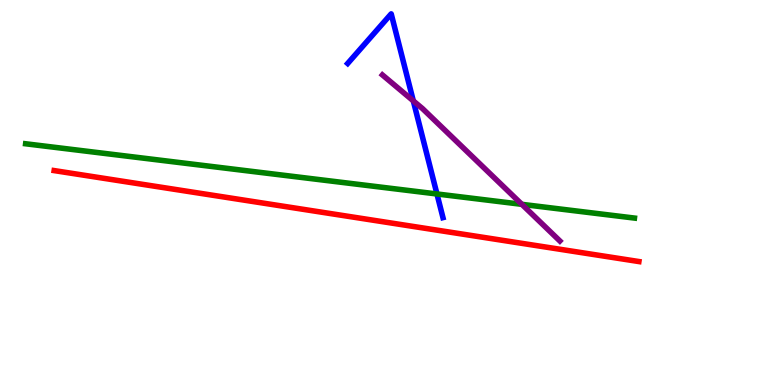[{'lines': ['blue', 'red'], 'intersections': []}, {'lines': ['green', 'red'], 'intersections': []}, {'lines': ['purple', 'red'], 'intersections': []}, {'lines': ['blue', 'green'], 'intersections': [{'x': 5.64, 'y': 4.96}]}, {'lines': ['blue', 'purple'], 'intersections': [{'x': 5.33, 'y': 7.38}]}, {'lines': ['green', 'purple'], 'intersections': [{'x': 6.73, 'y': 4.69}]}]